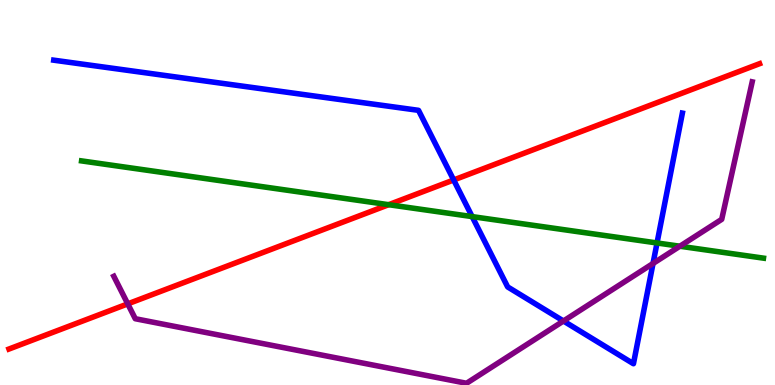[{'lines': ['blue', 'red'], 'intersections': [{'x': 5.85, 'y': 5.33}]}, {'lines': ['green', 'red'], 'intersections': [{'x': 5.01, 'y': 4.68}]}, {'lines': ['purple', 'red'], 'intersections': [{'x': 1.65, 'y': 2.11}]}, {'lines': ['blue', 'green'], 'intersections': [{'x': 6.09, 'y': 4.37}, {'x': 8.48, 'y': 3.69}]}, {'lines': ['blue', 'purple'], 'intersections': [{'x': 7.27, 'y': 1.66}, {'x': 8.43, 'y': 3.16}]}, {'lines': ['green', 'purple'], 'intersections': [{'x': 8.77, 'y': 3.6}]}]